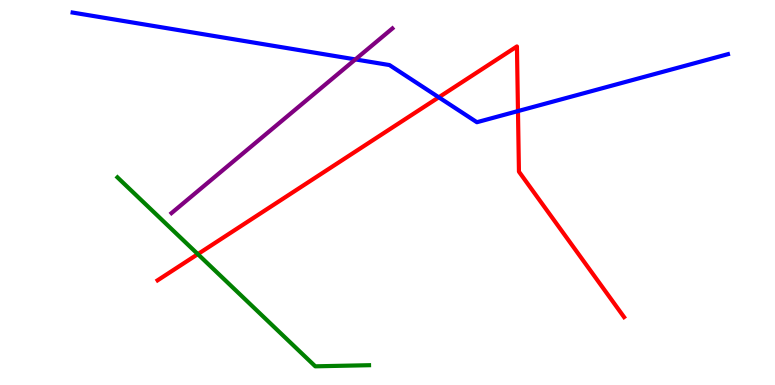[{'lines': ['blue', 'red'], 'intersections': [{'x': 5.66, 'y': 7.47}, {'x': 6.68, 'y': 7.11}]}, {'lines': ['green', 'red'], 'intersections': [{'x': 2.55, 'y': 3.4}]}, {'lines': ['purple', 'red'], 'intersections': []}, {'lines': ['blue', 'green'], 'intersections': []}, {'lines': ['blue', 'purple'], 'intersections': [{'x': 4.59, 'y': 8.46}]}, {'lines': ['green', 'purple'], 'intersections': []}]